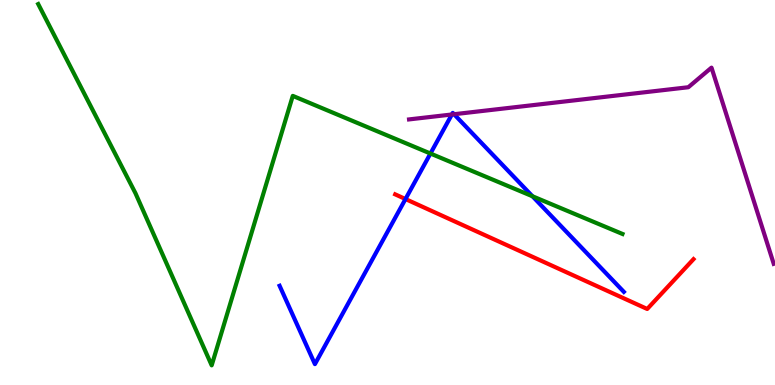[{'lines': ['blue', 'red'], 'intersections': [{'x': 5.23, 'y': 4.83}]}, {'lines': ['green', 'red'], 'intersections': []}, {'lines': ['purple', 'red'], 'intersections': []}, {'lines': ['blue', 'green'], 'intersections': [{'x': 5.55, 'y': 6.01}, {'x': 6.87, 'y': 4.9}]}, {'lines': ['blue', 'purple'], 'intersections': [{'x': 5.83, 'y': 7.03}, {'x': 5.86, 'y': 7.03}]}, {'lines': ['green', 'purple'], 'intersections': []}]